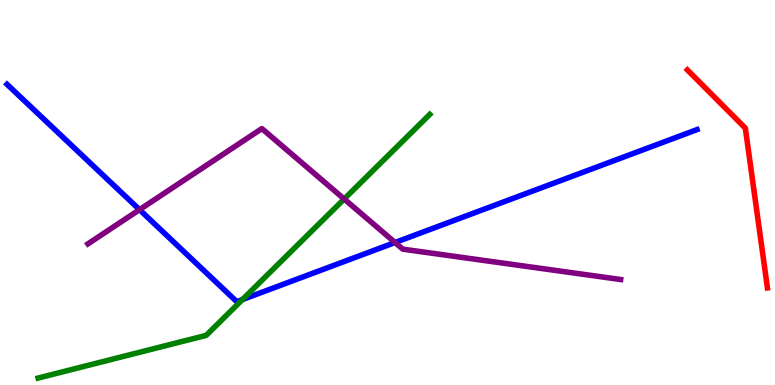[{'lines': ['blue', 'red'], 'intersections': []}, {'lines': ['green', 'red'], 'intersections': []}, {'lines': ['purple', 'red'], 'intersections': []}, {'lines': ['blue', 'green'], 'intersections': [{'x': 3.13, 'y': 2.22}]}, {'lines': ['blue', 'purple'], 'intersections': [{'x': 1.8, 'y': 4.55}, {'x': 5.1, 'y': 3.7}]}, {'lines': ['green', 'purple'], 'intersections': [{'x': 4.44, 'y': 4.83}]}]